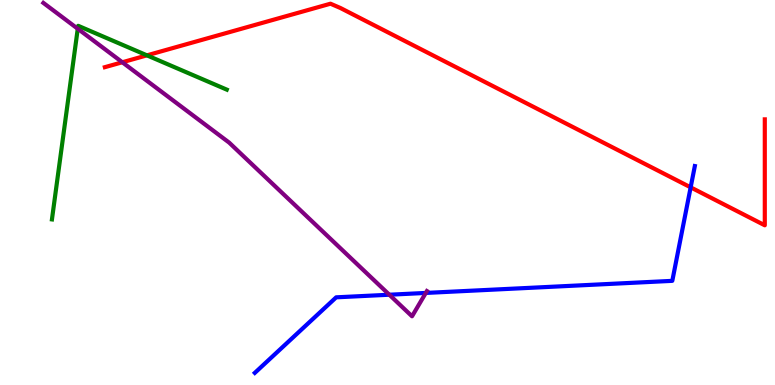[{'lines': ['blue', 'red'], 'intersections': [{'x': 8.91, 'y': 5.13}]}, {'lines': ['green', 'red'], 'intersections': [{'x': 1.9, 'y': 8.56}]}, {'lines': ['purple', 'red'], 'intersections': [{'x': 1.58, 'y': 8.38}]}, {'lines': ['blue', 'green'], 'intersections': []}, {'lines': ['blue', 'purple'], 'intersections': [{'x': 5.02, 'y': 2.34}, {'x': 5.49, 'y': 2.39}]}, {'lines': ['green', 'purple'], 'intersections': [{'x': 1.0, 'y': 9.25}]}]